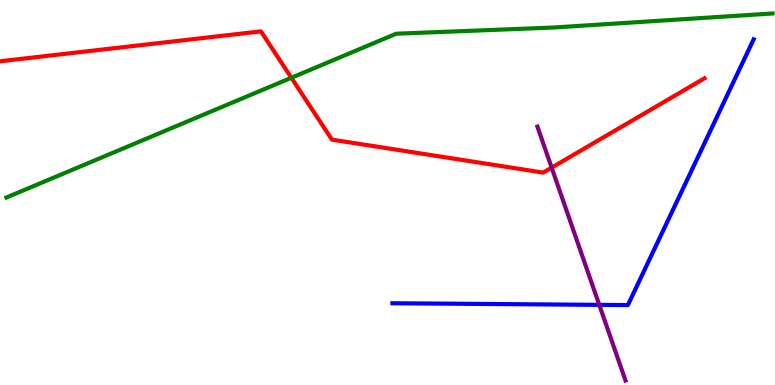[{'lines': ['blue', 'red'], 'intersections': []}, {'lines': ['green', 'red'], 'intersections': [{'x': 3.76, 'y': 7.98}]}, {'lines': ['purple', 'red'], 'intersections': [{'x': 7.12, 'y': 5.65}]}, {'lines': ['blue', 'green'], 'intersections': []}, {'lines': ['blue', 'purple'], 'intersections': [{'x': 7.73, 'y': 2.08}]}, {'lines': ['green', 'purple'], 'intersections': []}]